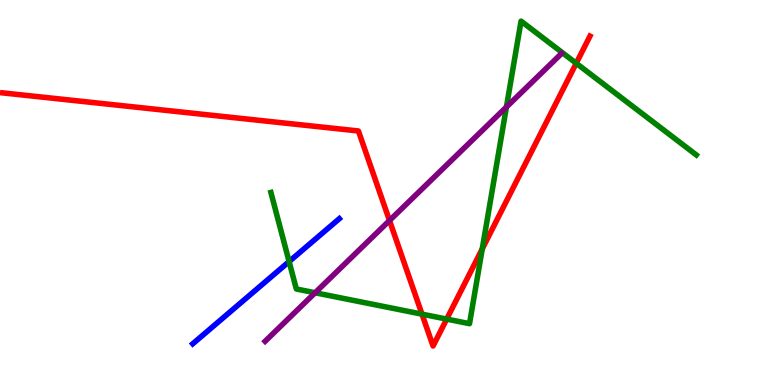[{'lines': ['blue', 'red'], 'intersections': []}, {'lines': ['green', 'red'], 'intersections': [{'x': 5.45, 'y': 1.84}, {'x': 5.76, 'y': 1.71}, {'x': 6.22, 'y': 3.54}, {'x': 7.44, 'y': 8.36}]}, {'lines': ['purple', 'red'], 'intersections': [{'x': 5.03, 'y': 4.27}]}, {'lines': ['blue', 'green'], 'intersections': [{'x': 3.73, 'y': 3.21}]}, {'lines': ['blue', 'purple'], 'intersections': []}, {'lines': ['green', 'purple'], 'intersections': [{'x': 4.07, 'y': 2.4}, {'x': 6.53, 'y': 7.22}]}]